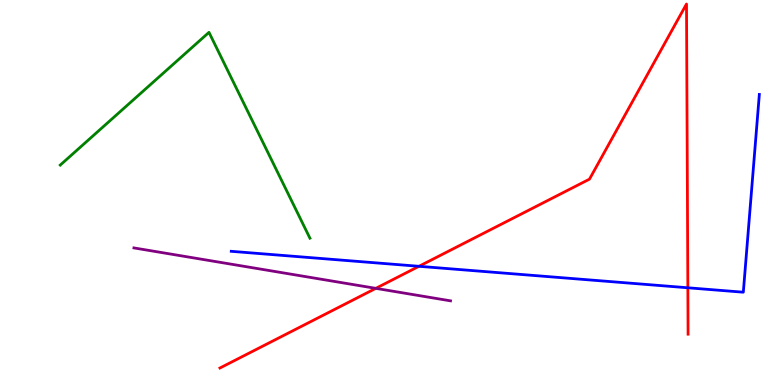[{'lines': ['blue', 'red'], 'intersections': [{'x': 5.41, 'y': 3.08}, {'x': 8.88, 'y': 2.53}]}, {'lines': ['green', 'red'], 'intersections': []}, {'lines': ['purple', 'red'], 'intersections': [{'x': 4.85, 'y': 2.51}]}, {'lines': ['blue', 'green'], 'intersections': []}, {'lines': ['blue', 'purple'], 'intersections': []}, {'lines': ['green', 'purple'], 'intersections': []}]